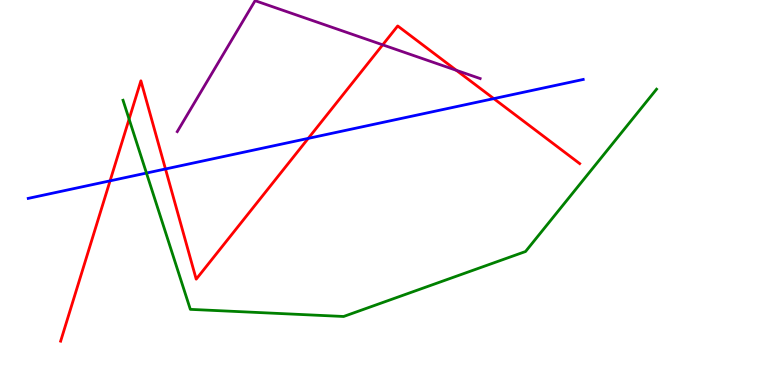[{'lines': ['blue', 'red'], 'intersections': [{'x': 1.42, 'y': 5.3}, {'x': 2.14, 'y': 5.61}, {'x': 3.98, 'y': 6.41}, {'x': 6.37, 'y': 7.44}]}, {'lines': ['green', 'red'], 'intersections': [{'x': 1.67, 'y': 6.91}]}, {'lines': ['purple', 'red'], 'intersections': [{'x': 4.94, 'y': 8.84}, {'x': 5.89, 'y': 8.17}]}, {'lines': ['blue', 'green'], 'intersections': [{'x': 1.89, 'y': 5.51}]}, {'lines': ['blue', 'purple'], 'intersections': []}, {'lines': ['green', 'purple'], 'intersections': []}]